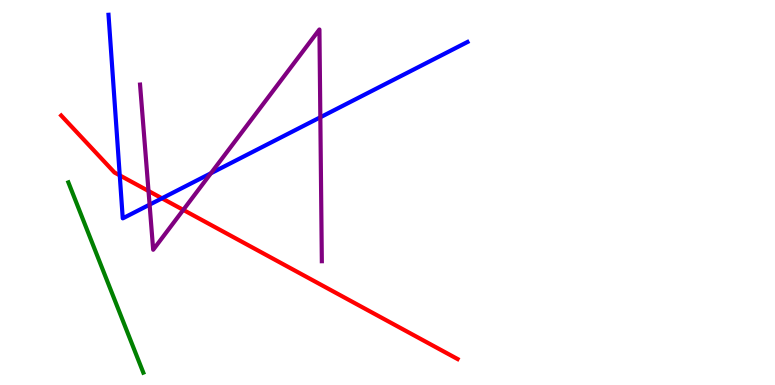[{'lines': ['blue', 'red'], 'intersections': [{'x': 1.55, 'y': 5.45}, {'x': 2.09, 'y': 4.85}]}, {'lines': ['green', 'red'], 'intersections': []}, {'lines': ['purple', 'red'], 'intersections': [{'x': 1.92, 'y': 5.04}, {'x': 2.36, 'y': 4.55}]}, {'lines': ['blue', 'green'], 'intersections': []}, {'lines': ['blue', 'purple'], 'intersections': [{'x': 1.93, 'y': 4.68}, {'x': 2.72, 'y': 5.5}, {'x': 4.13, 'y': 6.95}]}, {'lines': ['green', 'purple'], 'intersections': []}]